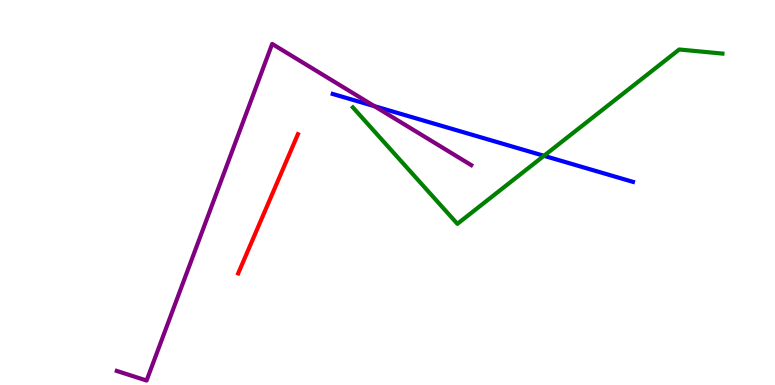[{'lines': ['blue', 'red'], 'intersections': []}, {'lines': ['green', 'red'], 'intersections': []}, {'lines': ['purple', 'red'], 'intersections': []}, {'lines': ['blue', 'green'], 'intersections': [{'x': 7.02, 'y': 5.95}]}, {'lines': ['blue', 'purple'], 'intersections': [{'x': 4.83, 'y': 7.24}]}, {'lines': ['green', 'purple'], 'intersections': []}]